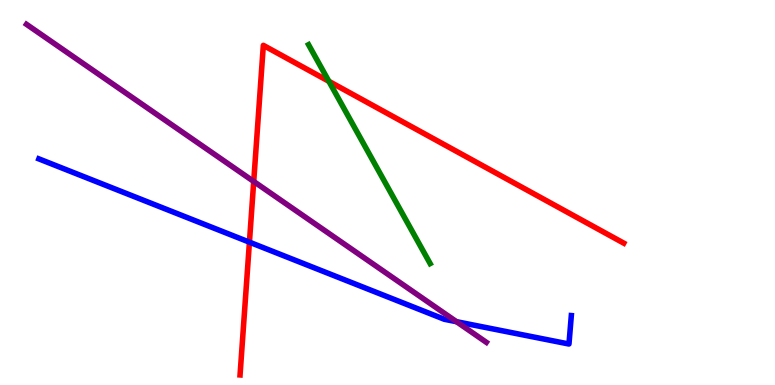[{'lines': ['blue', 'red'], 'intersections': [{'x': 3.22, 'y': 3.71}]}, {'lines': ['green', 'red'], 'intersections': [{'x': 4.24, 'y': 7.89}]}, {'lines': ['purple', 'red'], 'intersections': [{'x': 3.27, 'y': 5.29}]}, {'lines': ['blue', 'green'], 'intersections': []}, {'lines': ['blue', 'purple'], 'intersections': [{'x': 5.89, 'y': 1.64}]}, {'lines': ['green', 'purple'], 'intersections': []}]